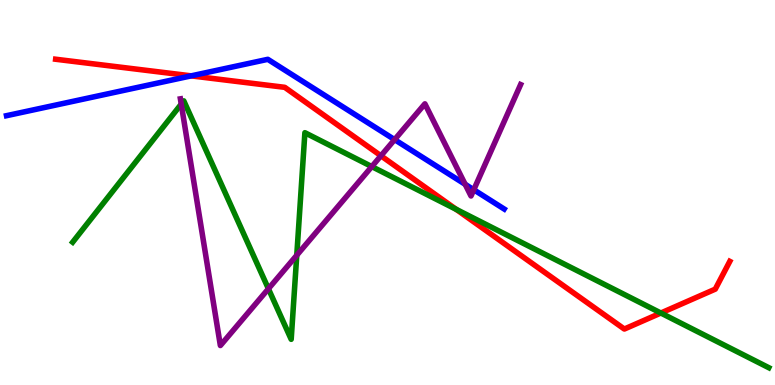[{'lines': ['blue', 'red'], 'intersections': [{'x': 2.47, 'y': 8.03}]}, {'lines': ['green', 'red'], 'intersections': [{'x': 5.89, 'y': 4.56}, {'x': 8.53, 'y': 1.87}]}, {'lines': ['purple', 'red'], 'intersections': [{'x': 4.92, 'y': 5.95}]}, {'lines': ['blue', 'green'], 'intersections': []}, {'lines': ['blue', 'purple'], 'intersections': [{'x': 5.09, 'y': 6.37}, {'x': 6.0, 'y': 5.21}, {'x': 6.11, 'y': 5.07}]}, {'lines': ['green', 'purple'], 'intersections': [{'x': 2.34, 'y': 7.3}, {'x': 3.46, 'y': 2.5}, {'x': 3.83, 'y': 3.37}, {'x': 4.8, 'y': 5.67}]}]